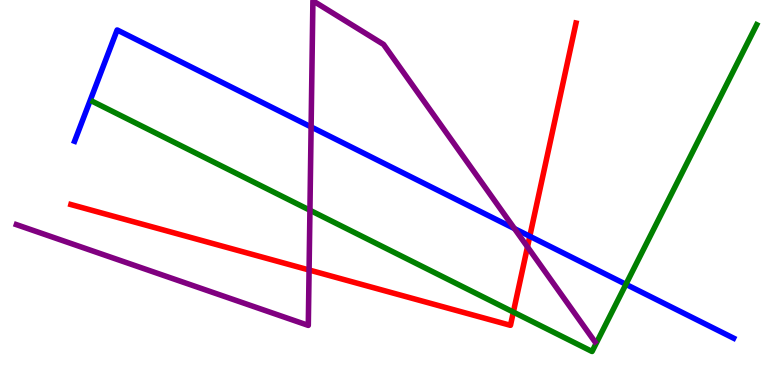[{'lines': ['blue', 'red'], 'intersections': [{'x': 6.84, 'y': 3.86}]}, {'lines': ['green', 'red'], 'intersections': [{'x': 6.62, 'y': 1.89}]}, {'lines': ['purple', 'red'], 'intersections': [{'x': 3.99, 'y': 2.99}, {'x': 6.81, 'y': 3.59}]}, {'lines': ['blue', 'green'], 'intersections': [{'x': 8.08, 'y': 2.62}]}, {'lines': ['blue', 'purple'], 'intersections': [{'x': 4.01, 'y': 6.7}, {'x': 6.64, 'y': 4.06}]}, {'lines': ['green', 'purple'], 'intersections': [{'x': 4.0, 'y': 4.54}]}]